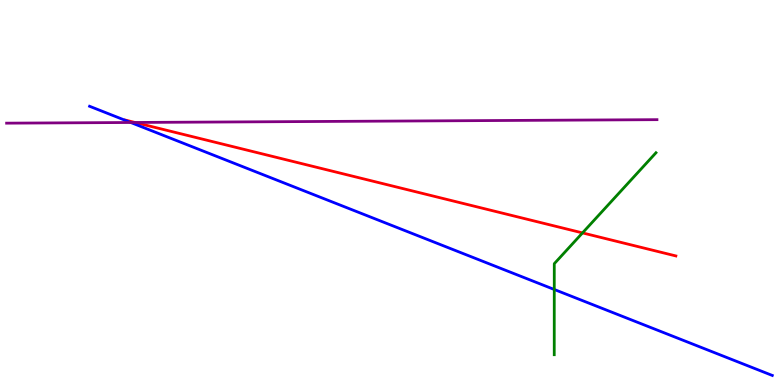[{'lines': ['blue', 'red'], 'intersections': []}, {'lines': ['green', 'red'], 'intersections': [{'x': 7.52, 'y': 3.95}]}, {'lines': ['purple', 'red'], 'intersections': [{'x': 1.74, 'y': 6.82}]}, {'lines': ['blue', 'green'], 'intersections': [{'x': 7.15, 'y': 2.48}]}, {'lines': ['blue', 'purple'], 'intersections': [{'x': 1.69, 'y': 6.82}]}, {'lines': ['green', 'purple'], 'intersections': []}]